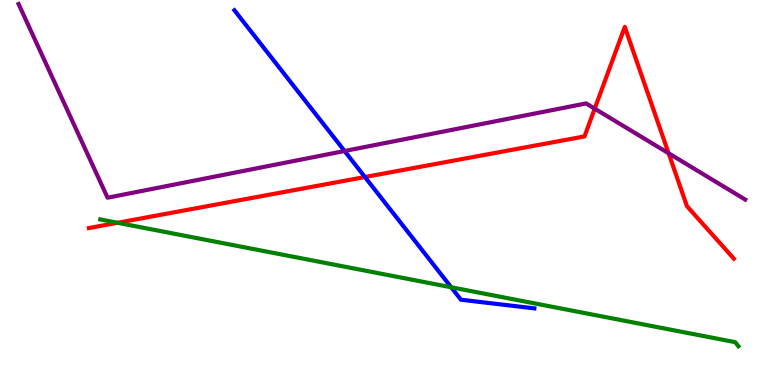[{'lines': ['blue', 'red'], 'intersections': [{'x': 4.71, 'y': 5.4}]}, {'lines': ['green', 'red'], 'intersections': [{'x': 1.52, 'y': 4.21}]}, {'lines': ['purple', 'red'], 'intersections': [{'x': 7.67, 'y': 7.18}, {'x': 8.63, 'y': 6.02}]}, {'lines': ['blue', 'green'], 'intersections': [{'x': 5.82, 'y': 2.54}]}, {'lines': ['blue', 'purple'], 'intersections': [{'x': 4.45, 'y': 6.08}]}, {'lines': ['green', 'purple'], 'intersections': []}]